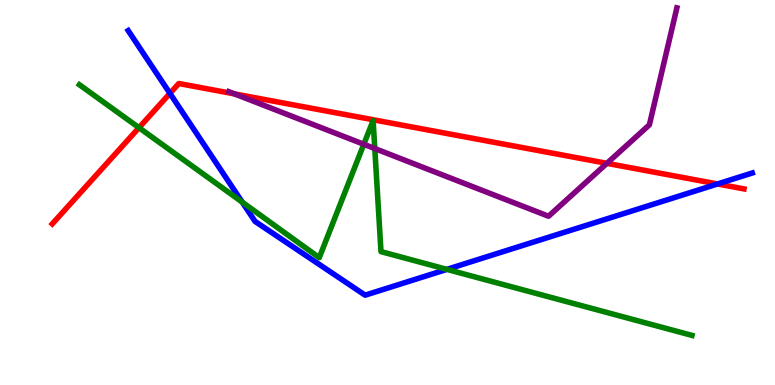[{'lines': ['blue', 'red'], 'intersections': [{'x': 2.19, 'y': 7.57}, {'x': 9.26, 'y': 5.22}]}, {'lines': ['green', 'red'], 'intersections': [{'x': 1.79, 'y': 6.68}]}, {'lines': ['purple', 'red'], 'intersections': [{'x': 3.03, 'y': 7.56}, {'x': 7.83, 'y': 5.76}]}, {'lines': ['blue', 'green'], 'intersections': [{'x': 3.13, 'y': 4.75}, {'x': 5.77, 'y': 3.0}]}, {'lines': ['blue', 'purple'], 'intersections': []}, {'lines': ['green', 'purple'], 'intersections': [{'x': 4.69, 'y': 6.25}, {'x': 4.84, 'y': 6.14}]}]